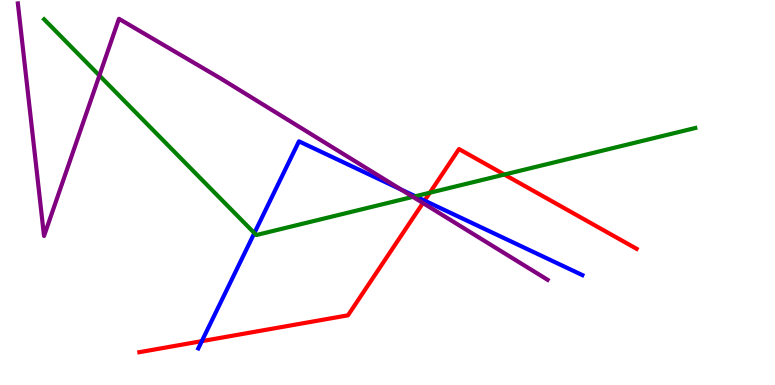[{'lines': ['blue', 'red'], 'intersections': [{'x': 2.6, 'y': 1.14}, {'x': 5.48, 'y': 4.79}]}, {'lines': ['green', 'red'], 'intersections': [{'x': 5.55, 'y': 4.99}, {'x': 6.51, 'y': 5.47}]}, {'lines': ['purple', 'red'], 'intersections': [{'x': 5.46, 'y': 4.73}]}, {'lines': ['blue', 'green'], 'intersections': [{'x': 3.28, 'y': 3.95}, {'x': 5.36, 'y': 4.9}]}, {'lines': ['blue', 'purple'], 'intersections': [{'x': 5.17, 'y': 5.08}]}, {'lines': ['green', 'purple'], 'intersections': [{'x': 1.28, 'y': 8.04}, {'x': 5.33, 'y': 4.89}]}]